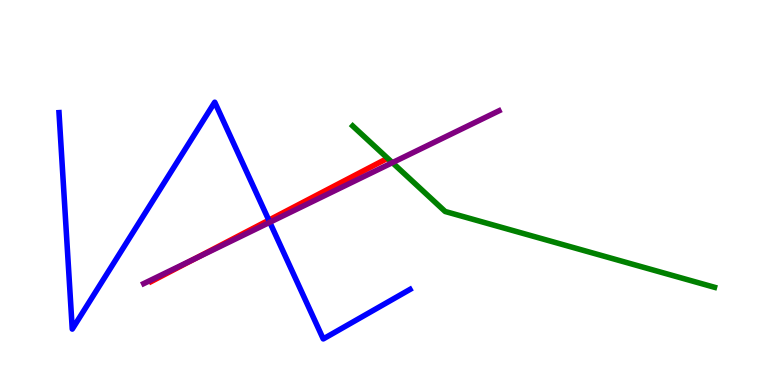[{'lines': ['blue', 'red'], 'intersections': [{'x': 3.47, 'y': 4.28}]}, {'lines': ['green', 'red'], 'intersections': []}, {'lines': ['purple', 'red'], 'intersections': [{'x': 2.52, 'y': 3.28}]}, {'lines': ['blue', 'green'], 'intersections': []}, {'lines': ['blue', 'purple'], 'intersections': [{'x': 3.48, 'y': 4.23}]}, {'lines': ['green', 'purple'], 'intersections': [{'x': 5.06, 'y': 5.78}]}]